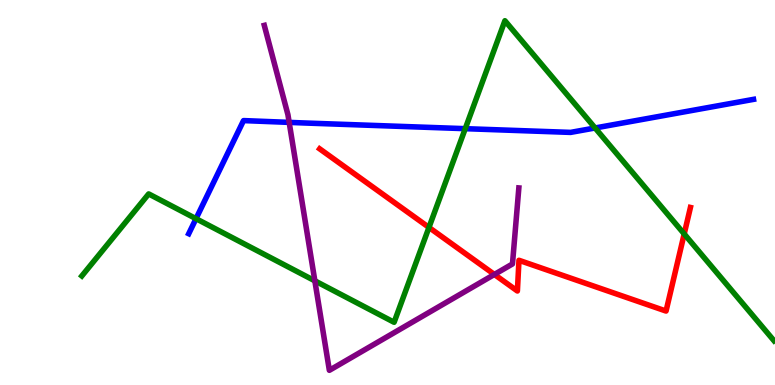[{'lines': ['blue', 'red'], 'intersections': []}, {'lines': ['green', 'red'], 'intersections': [{'x': 5.54, 'y': 4.09}, {'x': 8.83, 'y': 3.92}]}, {'lines': ['purple', 'red'], 'intersections': [{'x': 6.38, 'y': 2.87}]}, {'lines': ['blue', 'green'], 'intersections': [{'x': 2.53, 'y': 4.32}, {'x': 6.0, 'y': 6.66}, {'x': 7.68, 'y': 6.68}]}, {'lines': ['blue', 'purple'], 'intersections': [{'x': 3.73, 'y': 6.82}]}, {'lines': ['green', 'purple'], 'intersections': [{'x': 4.06, 'y': 2.71}]}]